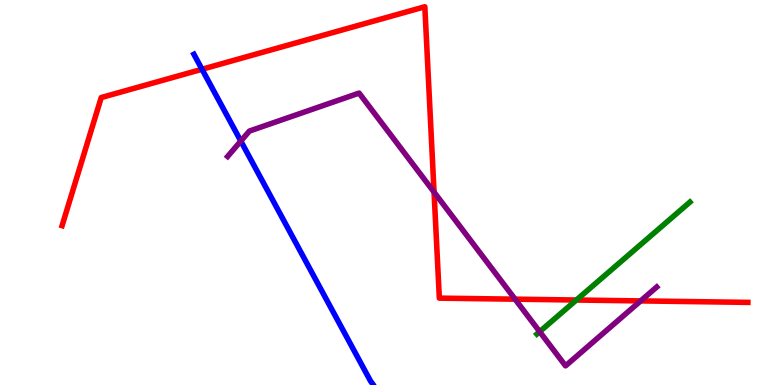[{'lines': ['blue', 'red'], 'intersections': [{'x': 2.61, 'y': 8.2}]}, {'lines': ['green', 'red'], 'intersections': [{'x': 7.44, 'y': 2.21}]}, {'lines': ['purple', 'red'], 'intersections': [{'x': 5.6, 'y': 5.01}, {'x': 6.65, 'y': 2.23}, {'x': 8.27, 'y': 2.18}]}, {'lines': ['blue', 'green'], 'intersections': []}, {'lines': ['blue', 'purple'], 'intersections': [{'x': 3.11, 'y': 6.34}]}, {'lines': ['green', 'purple'], 'intersections': [{'x': 6.96, 'y': 1.38}]}]